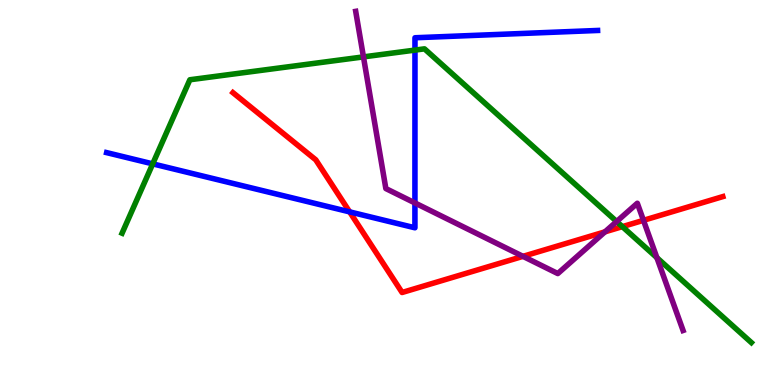[{'lines': ['blue', 'red'], 'intersections': [{'x': 4.51, 'y': 4.5}]}, {'lines': ['green', 'red'], 'intersections': [{'x': 8.03, 'y': 4.11}]}, {'lines': ['purple', 'red'], 'intersections': [{'x': 6.75, 'y': 3.34}, {'x': 7.81, 'y': 3.98}, {'x': 8.3, 'y': 4.28}]}, {'lines': ['blue', 'green'], 'intersections': [{'x': 1.97, 'y': 5.74}, {'x': 5.35, 'y': 8.7}]}, {'lines': ['blue', 'purple'], 'intersections': [{'x': 5.35, 'y': 4.73}]}, {'lines': ['green', 'purple'], 'intersections': [{'x': 4.69, 'y': 8.52}, {'x': 7.96, 'y': 4.25}, {'x': 8.48, 'y': 3.31}]}]